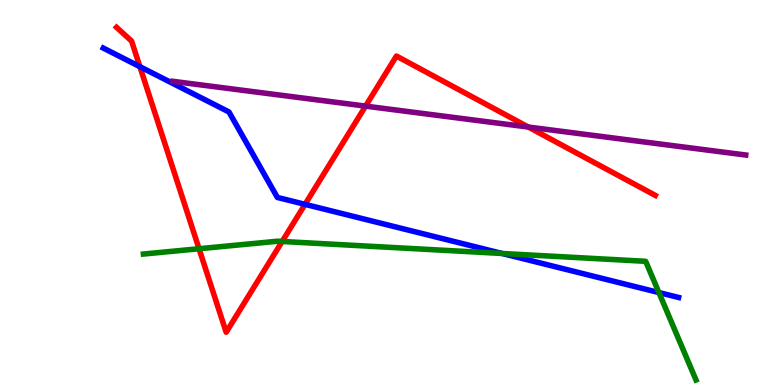[{'lines': ['blue', 'red'], 'intersections': [{'x': 1.81, 'y': 8.27}, {'x': 3.94, 'y': 4.69}]}, {'lines': ['green', 'red'], 'intersections': [{'x': 2.57, 'y': 3.54}, {'x': 3.64, 'y': 3.73}]}, {'lines': ['purple', 'red'], 'intersections': [{'x': 4.72, 'y': 7.24}, {'x': 6.82, 'y': 6.7}]}, {'lines': ['blue', 'green'], 'intersections': [{'x': 6.48, 'y': 3.42}, {'x': 8.5, 'y': 2.4}]}, {'lines': ['blue', 'purple'], 'intersections': []}, {'lines': ['green', 'purple'], 'intersections': []}]